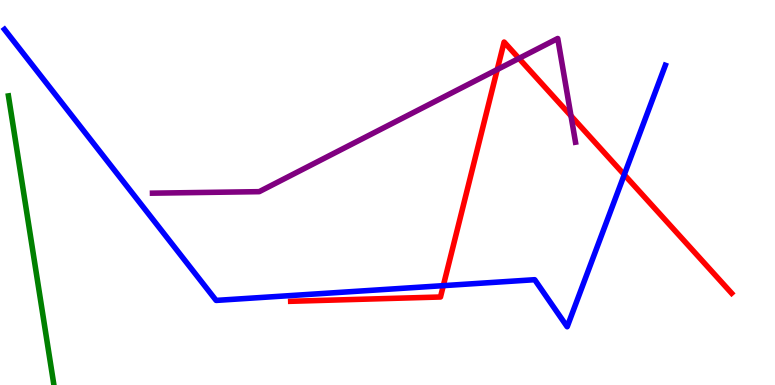[{'lines': ['blue', 'red'], 'intersections': [{'x': 5.72, 'y': 2.58}, {'x': 8.06, 'y': 5.46}]}, {'lines': ['green', 'red'], 'intersections': []}, {'lines': ['purple', 'red'], 'intersections': [{'x': 6.42, 'y': 8.19}, {'x': 6.7, 'y': 8.48}, {'x': 7.37, 'y': 6.99}]}, {'lines': ['blue', 'green'], 'intersections': []}, {'lines': ['blue', 'purple'], 'intersections': []}, {'lines': ['green', 'purple'], 'intersections': []}]